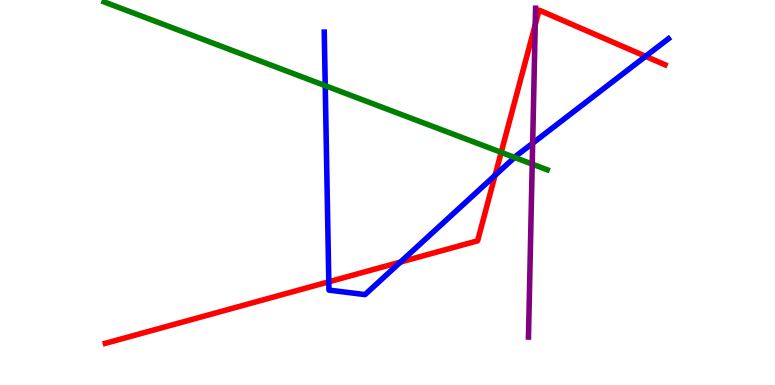[{'lines': ['blue', 'red'], 'intersections': [{'x': 4.24, 'y': 2.68}, {'x': 5.17, 'y': 3.19}, {'x': 6.39, 'y': 5.45}, {'x': 8.33, 'y': 8.54}]}, {'lines': ['green', 'red'], 'intersections': [{'x': 6.47, 'y': 6.04}]}, {'lines': ['purple', 'red'], 'intersections': [{'x': 6.91, 'y': 9.36}]}, {'lines': ['blue', 'green'], 'intersections': [{'x': 4.2, 'y': 7.77}, {'x': 6.64, 'y': 5.91}]}, {'lines': ['blue', 'purple'], 'intersections': [{'x': 6.87, 'y': 6.28}]}, {'lines': ['green', 'purple'], 'intersections': [{'x': 6.87, 'y': 5.74}]}]